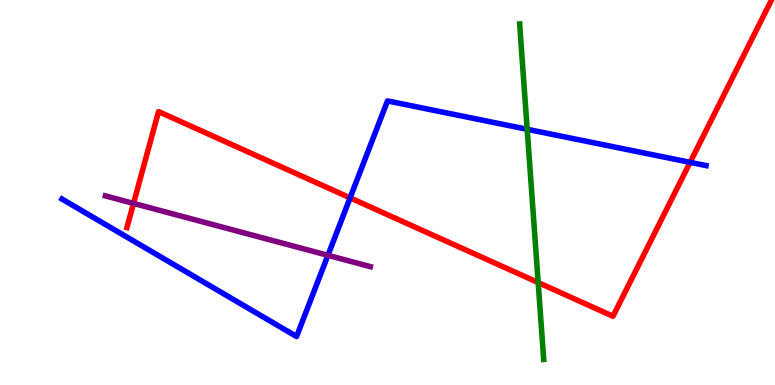[{'lines': ['blue', 'red'], 'intersections': [{'x': 4.52, 'y': 4.86}, {'x': 8.9, 'y': 5.78}]}, {'lines': ['green', 'red'], 'intersections': [{'x': 6.94, 'y': 2.66}]}, {'lines': ['purple', 'red'], 'intersections': [{'x': 1.72, 'y': 4.72}]}, {'lines': ['blue', 'green'], 'intersections': [{'x': 6.8, 'y': 6.64}]}, {'lines': ['blue', 'purple'], 'intersections': [{'x': 4.23, 'y': 3.37}]}, {'lines': ['green', 'purple'], 'intersections': []}]